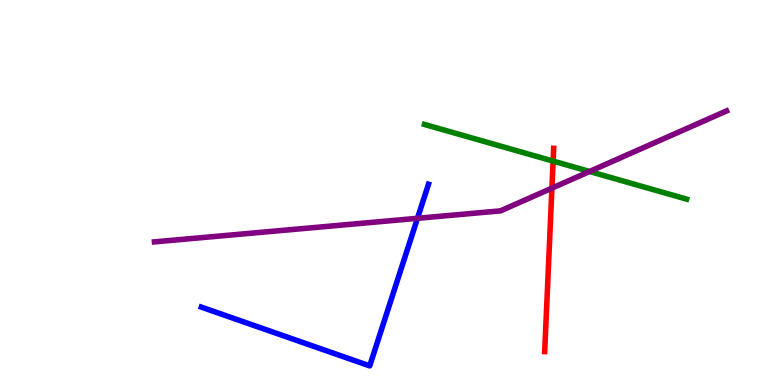[{'lines': ['blue', 'red'], 'intersections': []}, {'lines': ['green', 'red'], 'intersections': [{'x': 7.14, 'y': 5.82}]}, {'lines': ['purple', 'red'], 'intersections': [{'x': 7.12, 'y': 5.11}]}, {'lines': ['blue', 'green'], 'intersections': []}, {'lines': ['blue', 'purple'], 'intersections': [{'x': 5.39, 'y': 4.33}]}, {'lines': ['green', 'purple'], 'intersections': [{'x': 7.61, 'y': 5.55}]}]